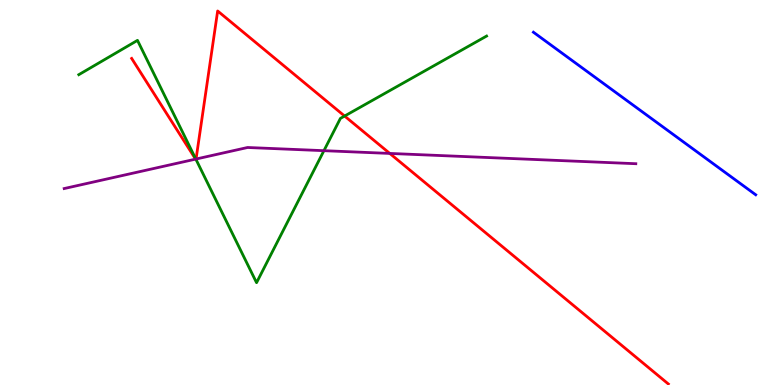[{'lines': ['blue', 'red'], 'intersections': []}, {'lines': ['green', 'red'], 'intersections': [{'x': 2.53, 'y': 5.86}, {'x': 4.45, 'y': 6.99}]}, {'lines': ['purple', 'red'], 'intersections': [{'x': 2.52, 'y': 5.87}, {'x': 2.53, 'y': 5.87}, {'x': 5.03, 'y': 6.01}]}, {'lines': ['blue', 'green'], 'intersections': []}, {'lines': ['blue', 'purple'], 'intersections': []}, {'lines': ['green', 'purple'], 'intersections': [{'x': 2.53, 'y': 5.87}, {'x': 4.18, 'y': 6.09}]}]